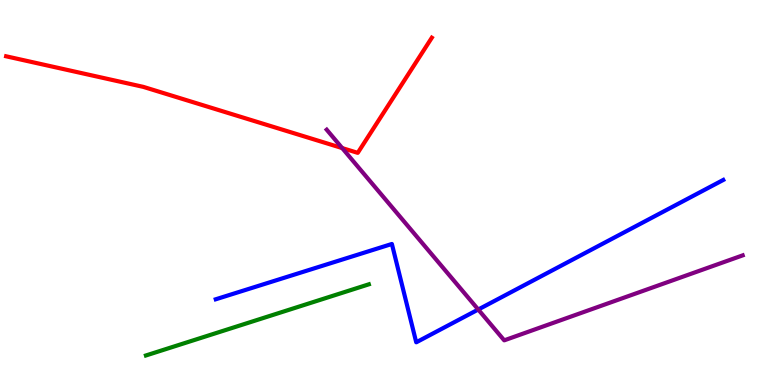[{'lines': ['blue', 'red'], 'intersections': []}, {'lines': ['green', 'red'], 'intersections': []}, {'lines': ['purple', 'red'], 'intersections': [{'x': 4.42, 'y': 6.15}]}, {'lines': ['blue', 'green'], 'intersections': []}, {'lines': ['blue', 'purple'], 'intersections': [{'x': 6.17, 'y': 1.96}]}, {'lines': ['green', 'purple'], 'intersections': []}]